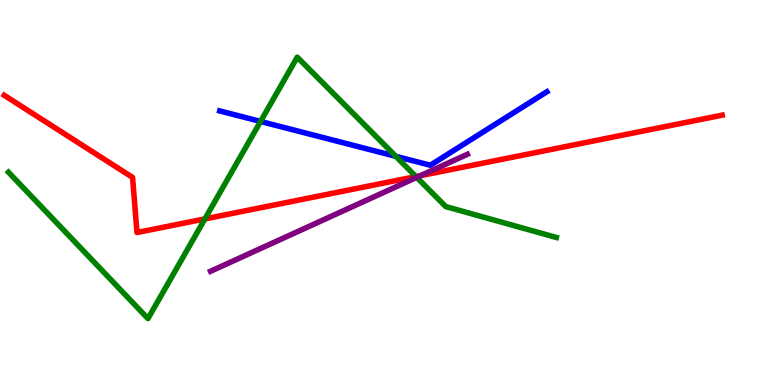[{'lines': ['blue', 'red'], 'intersections': []}, {'lines': ['green', 'red'], 'intersections': [{'x': 2.64, 'y': 4.31}, {'x': 5.37, 'y': 5.41}]}, {'lines': ['purple', 'red'], 'intersections': [{'x': 5.42, 'y': 5.44}]}, {'lines': ['blue', 'green'], 'intersections': [{'x': 3.36, 'y': 6.85}, {'x': 5.11, 'y': 5.94}]}, {'lines': ['blue', 'purple'], 'intersections': []}, {'lines': ['green', 'purple'], 'intersections': [{'x': 5.38, 'y': 5.39}]}]